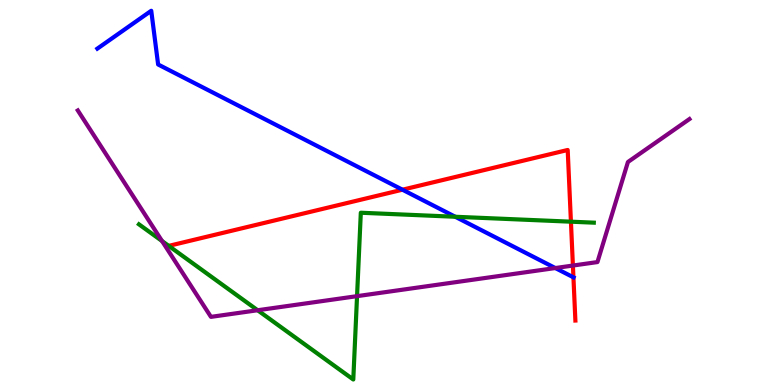[{'lines': ['blue', 'red'], 'intersections': [{'x': 5.19, 'y': 5.07}, {'x': 7.4, 'y': 2.8}]}, {'lines': ['green', 'red'], 'intersections': [{'x': 2.18, 'y': 3.61}, {'x': 7.37, 'y': 4.24}]}, {'lines': ['purple', 'red'], 'intersections': [{'x': 7.39, 'y': 3.1}]}, {'lines': ['blue', 'green'], 'intersections': [{'x': 5.87, 'y': 4.37}]}, {'lines': ['blue', 'purple'], 'intersections': [{'x': 7.17, 'y': 3.04}]}, {'lines': ['green', 'purple'], 'intersections': [{'x': 2.09, 'y': 3.74}, {'x': 3.32, 'y': 1.94}, {'x': 4.61, 'y': 2.31}]}]